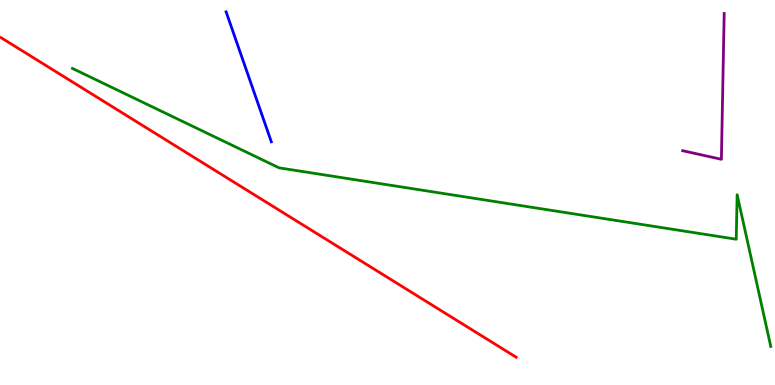[{'lines': ['blue', 'red'], 'intersections': []}, {'lines': ['green', 'red'], 'intersections': []}, {'lines': ['purple', 'red'], 'intersections': []}, {'lines': ['blue', 'green'], 'intersections': []}, {'lines': ['blue', 'purple'], 'intersections': []}, {'lines': ['green', 'purple'], 'intersections': []}]